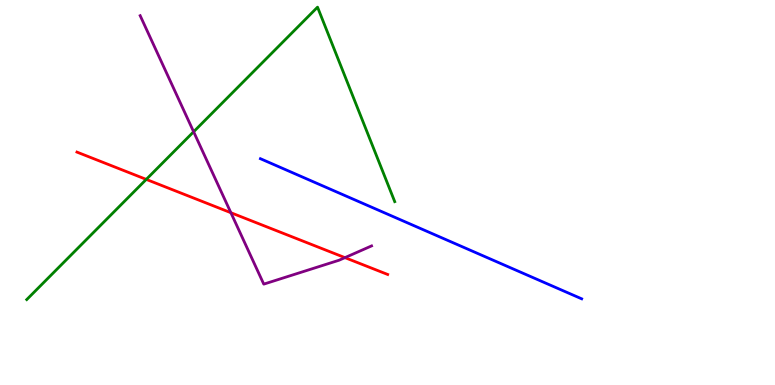[{'lines': ['blue', 'red'], 'intersections': []}, {'lines': ['green', 'red'], 'intersections': [{'x': 1.89, 'y': 5.34}]}, {'lines': ['purple', 'red'], 'intersections': [{'x': 2.98, 'y': 4.47}, {'x': 4.45, 'y': 3.31}]}, {'lines': ['blue', 'green'], 'intersections': []}, {'lines': ['blue', 'purple'], 'intersections': []}, {'lines': ['green', 'purple'], 'intersections': [{'x': 2.5, 'y': 6.58}]}]